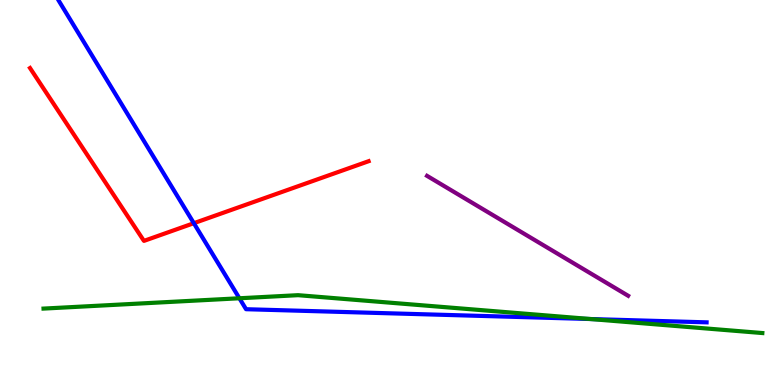[{'lines': ['blue', 'red'], 'intersections': [{'x': 2.5, 'y': 4.2}]}, {'lines': ['green', 'red'], 'intersections': []}, {'lines': ['purple', 'red'], 'intersections': []}, {'lines': ['blue', 'green'], 'intersections': [{'x': 3.09, 'y': 2.25}, {'x': 7.62, 'y': 1.71}]}, {'lines': ['blue', 'purple'], 'intersections': []}, {'lines': ['green', 'purple'], 'intersections': []}]